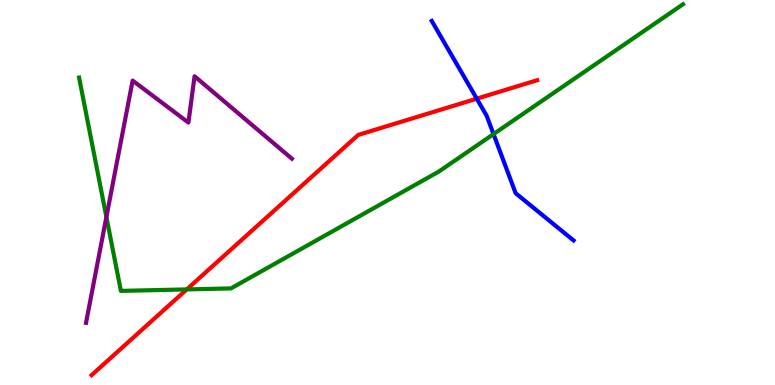[{'lines': ['blue', 'red'], 'intersections': [{'x': 6.15, 'y': 7.44}]}, {'lines': ['green', 'red'], 'intersections': [{'x': 2.41, 'y': 2.48}]}, {'lines': ['purple', 'red'], 'intersections': []}, {'lines': ['blue', 'green'], 'intersections': [{'x': 6.37, 'y': 6.52}]}, {'lines': ['blue', 'purple'], 'intersections': []}, {'lines': ['green', 'purple'], 'intersections': [{'x': 1.37, 'y': 4.36}]}]